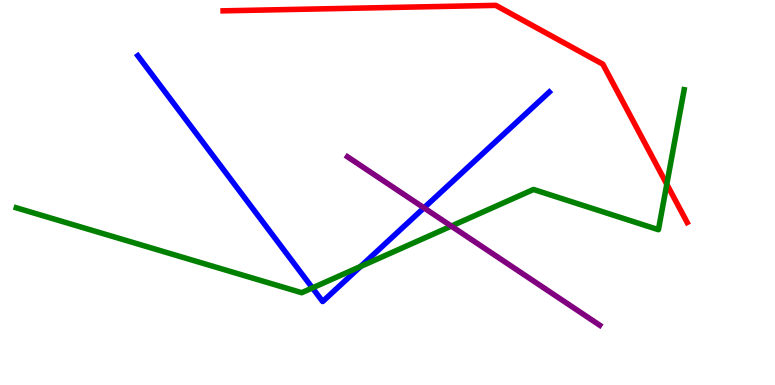[{'lines': ['blue', 'red'], 'intersections': []}, {'lines': ['green', 'red'], 'intersections': [{'x': 8.6, 'y': 5.22}]}, {'lines': ['purple', 'red'], 'intersections': []}, {'lines': ['blue', 'green'], 'intersections': [{'x': 4.03, 'y': 2.52}, {'x': 4.65, 'y': 3.08}]}, {'lines': ['blue', 'purple'], 'intersections': [{'x': 5.47, 'y': 4.6}]}, {'lines': ['green', 'purple'], 'intersections': [{'x': 5.82, 'y': 4.13}]}]